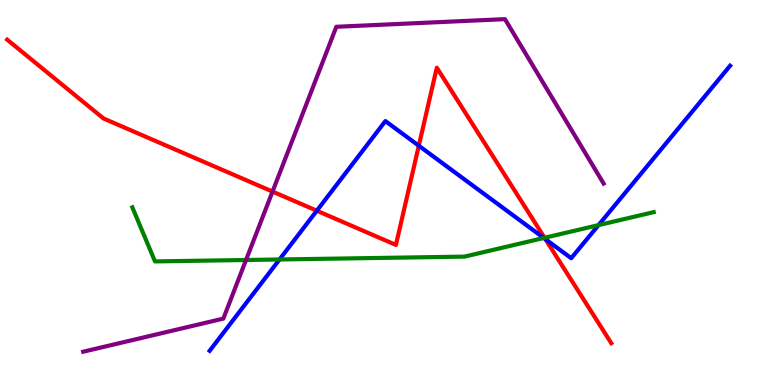[{'lines': ['blue', 'red'], 'intersections': [{'x': 4.09, 'y': 4.53}, {'x': 5.4, 'y': 6.21}, {'x': 7.04, 'y': 3.79}]}, {'lines': ['green', 'red'], 'intersections': [{'x': 7.03, 'y': 3.82}]}, {'lines': ['purple', 'red'], 'intersections': [{'x': 3.52, 'y': 5.02}]}, {'lines': ['blue', 'green'], 'intersections': [{'x': 3.61, 'y': 3.26}, {'x': 7.02, 'y': 3.82}, {'x': 7.72, 'y': 4.15}]}, {'lines': ['blue', 'purple'], 'intersections': []}, {'lines': ['green', 'purple'], 'intersections': [{'x': 3.17, 'y': 3.25}]}]